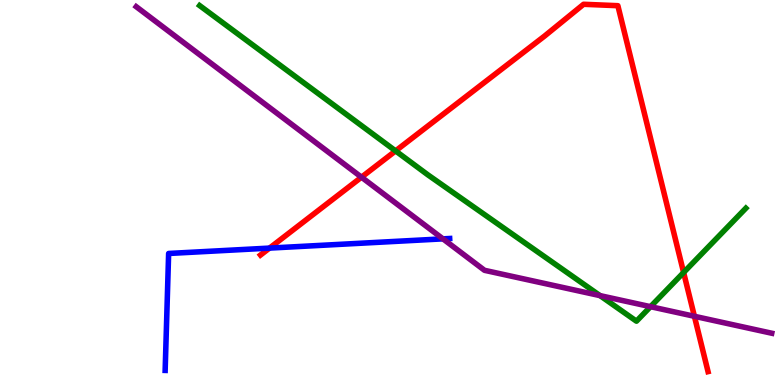[{'lines': ['blue', 'red'], 'intersections': [{'x': 3.48, 'y': 3.56}]}, {'lines': ['green', 'red'], 'intersections': [{'x': 5.1, 'y': 6.08}, {'x': 8.82, 'y': 2.92}]}, {'lines': ['purple', 'red'], 'intersections': [{'x': 4.66, 'y': 5.4}, {'x': 8.96, 'y': 1.78}]}, {'lines': ['blue', 'green'], 'intersections': []}, {'lines': ['blue', 'purple'], 'intersections': [{'x': 5.72, 'y': 3.8}]}, {'lines': ['green', 'purple'], 'intersections': [{'x': 7.74, 'y': 2.32}, {'x': 8.39, 'y': 2.03}]}]